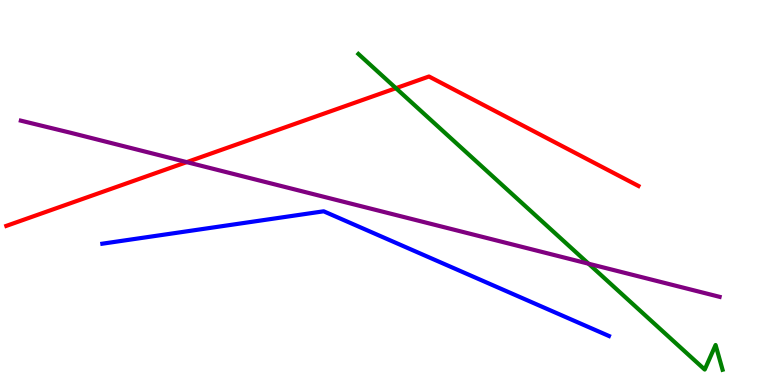[{'lines': ['blue', 'red'], 'intersections': []}, {'lines': ['green', 'red'], 'intersections': [{'x': 5.11, 'y': 7.71}]}, {'lines': ['purple', 'red'], 'intersections': [{'x': 2.41, 'y': 5.79}]}, {'lines': ['blue', 'green'], 'intersections': []}, {'lines': ['blue', 'purple'], 'intersections': []}, {'lines': ['green', 'purple'], 'intersections': [{'x': 7.59, 'y': 3.15}]}]